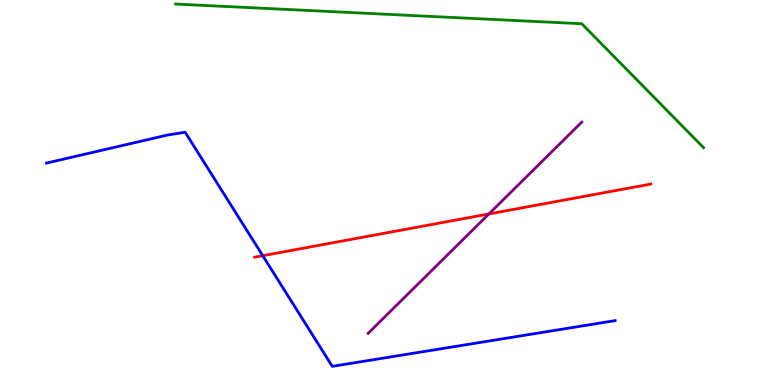[{'lines': ['blue', 'red'], 'intersections': [{'x': 3.39, 'y': 3.36}]}, {'lines': ['green', 'red'], 'intersections': []}, {'lines': ['purple', 'red'], 'intersections': [{'x': 6.31, 'y': 4.44}]}, {'lines': ['blue', 'green'], 'intersections': []}, {'lines': ['blue', 'purple'], 'intersections': []}, {'lines': ['green', 'purple'], 'intersections': []}]